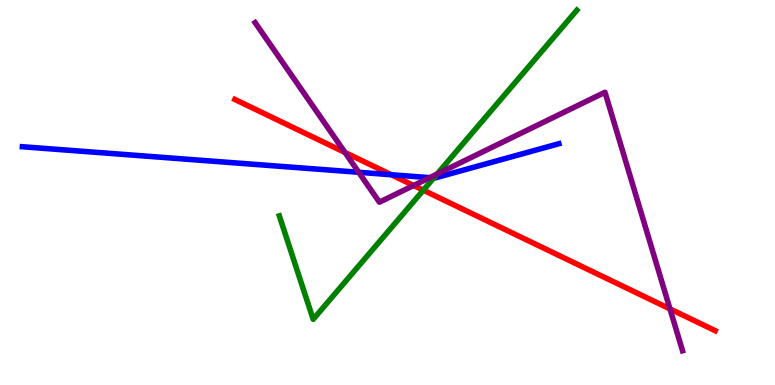[{'lines': ['blue', 'red'], 'intersections': [{'x': 5.05, 'y': 5.46}]}, {'lines': ['green', 'red'], 'intersections': [{'x': 5.46, 'y': 5.06}]}, {'lines': ['purple', 'red'], 'intersections': [{'x': 4.45, 'y': 6.04}, {'x': 5.34, 'y': 5.18}, {'x': 8.64, 'y': 1.98}]}, {'lines': ['blue', 'green'], 'intersections': [{'x': 5.6, 'y': 5.38}]}, {'lines': ['blue', 'purple'], 'intersections': [{'x': 4.63, 'y': 5.53}, {'x': 5.54, 'y': 5.39}]}, {'lines': ['green', 'purple'], 'intersections': [{'x': 5.64, 'y': 5.48}]}]